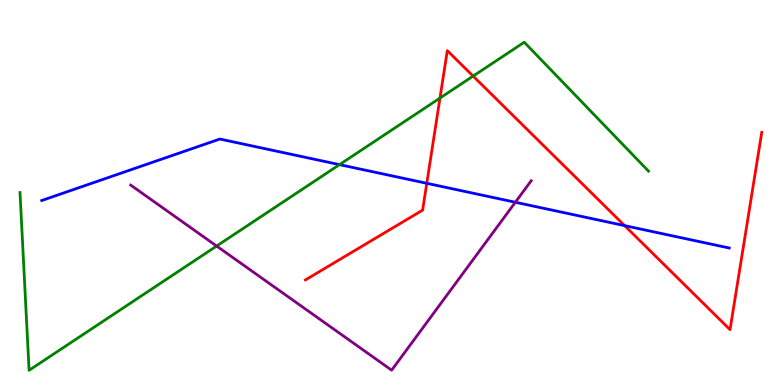[{'lines': ['blue', 'red'], 'intersections': [{'x': 5.51, 'y': 5.24}, {'x': 8.06, 'y': 4.14}]}, {'lines': ['green', 'red'], 'intersections': [{'x': 5.68, 'y': 7.45}, {'x': 6.1, 'y': 8.02}]}, {'lines': ['purple', 'red'], 'intersections': []}, {'lines': ['blue', 'green'], 'intersections': [{'x': 4.38, 'y': 5.72}]}, {'lines': ['blue', 'purple'], 'intersections': [{'x': 6.65, 'y': 4.75}]}, {'lines': ['green', 'purple'], 'intersections': [{'x': 2.8, 'y': 3.61}]}]